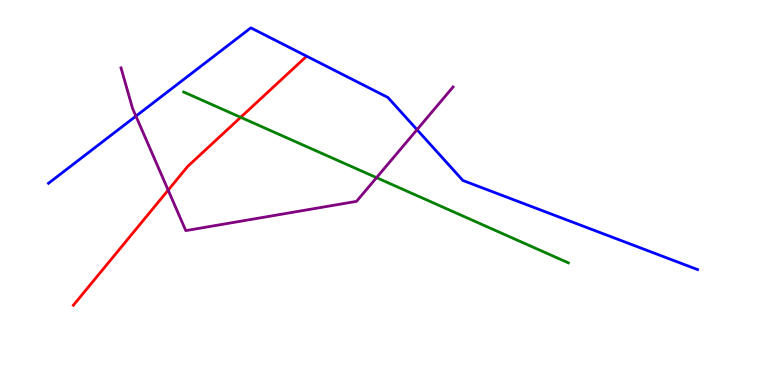[{'lines': ['blue', 'red'], 'intersections': []}, {'lines': ['green', 'red'], 'intersections': [{'x': 3.11, 'y': 6.95}]}, {'lines': ['purple', 'red'], 'intersections': [{'x': 2.17, 'y': 5.06}]}, {'lines': ['blue', 'green'], 'intersections': []}, {'lines': ['blue', 'purple'], 'intersections': [{'x': 1.75, 'y': 6.98}, {'x': 5.38, 'y': 6.63}]}, {'lines': ['green', 'purple'], 'intersections': [{'x': 4.86, 'y': 5.39}]}]